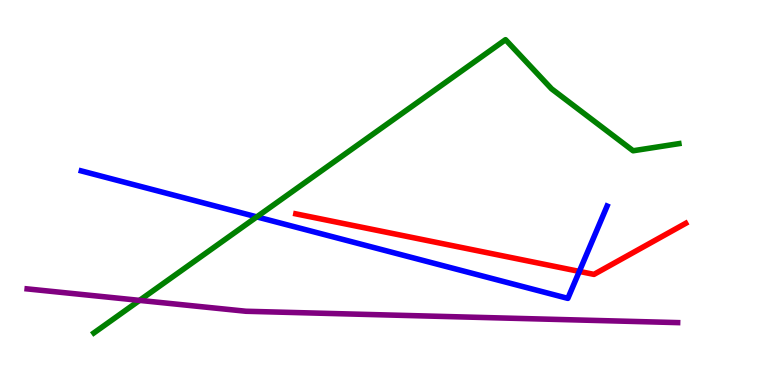[{'lines': ['blue', 'red'], 'intersections': [{'x': 7.48, 'y': 2.95}]}, {'lines': ['green', 'red'], 'intersections': []}, {'lines': ['purple', 'red'], 'intersections': []}, {'lines': ['blue', 'green'], 'intersections': [{'x': 3.31, 'y': 4.37}]}, {'lines': ['blue', 'purple'], 'intersections': []}, {'lines': ['green', 'purple'], 'intersections': [{'x': 1.8, 'y': 2.2}]}]